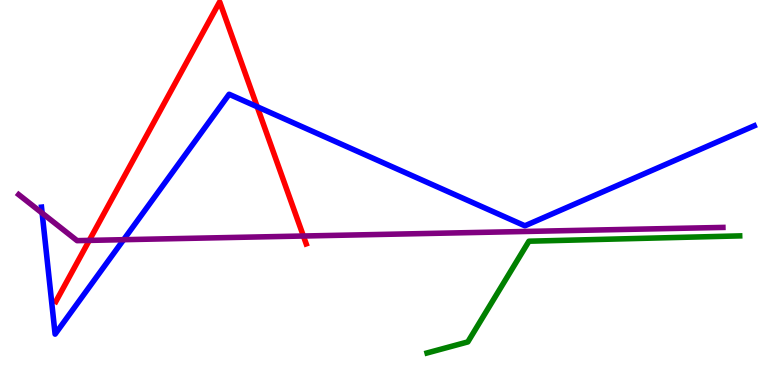[{'lines': ['blue', 'red'], 'intersections': [{'x': 3.32, 'y': 7.23}]}, {'lines': ['green', 'red'], 'intersections': []}, {'lines': ['purple', 'red'], 'intersections': [{'x': 1.15, 'y': 3.76}, {'x': 3.91, 'y': 3.87}]}, {'lines': ['blue', 'green'], 'intersections': []}, {'lines': ['blue', 'purple'], 'intersections': [{'x': 0.544, 'y': 4.46}, {'x': 1.6, 'y': 3.77}]}, {'lines': ['green', 'purple'], 'intersections': []}]